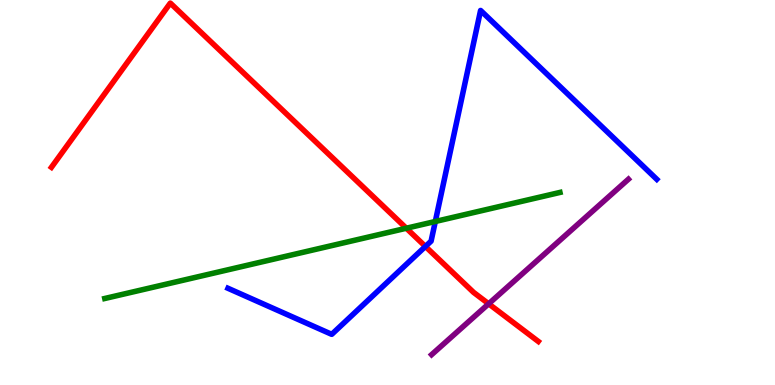[{'lines': ['blue', 'red'], 'intersections': [{'x': 5.49, 'y': 3.6}]}, {'lines': ['green', 'red'], 'intersections': [{'x': 5.24, 'y': 4.07}]}, {'lines': ['purple', 'red'], 'intersections': [{'x': 6.31, 'y': 2.11}]}, {'lines': ['blue', 'green'], 'intersections': [{'x': 5.62, 'y': 4.25}]}, {'lines': ['blue', 'purple'], 'intersections': []}, {'lines': ['green', 'purple'], 'intersections': []}]